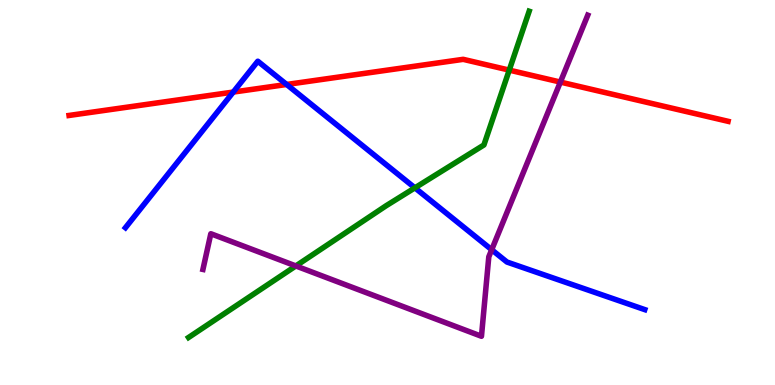[{'lines': ['blue', 'red'], 'intersections': [{'x': 3.01, 'y': 7.61}, {'x': 3.7, 'y': 7.81}]}, {'lines': ['green', 'red'], 'intersections': [{'x': 6.57, 'y': 8.18}]}, {'lines': ['purple', 'red'], 'intersections': [{'x': 7.23, 'y': 7.87}]}, {'lines': ['blue', 'green'], 'intersections': [{'x': 5.35, 'y': 5.12}]}, {'lines': ['blue', 'purple'], 'intersections': [{'x': 6.34, 'y': 3.51}]}, {'lines': ['green', 'purple'], 'intersections': [{'x': 3.82, 'y': 3.09}]}]